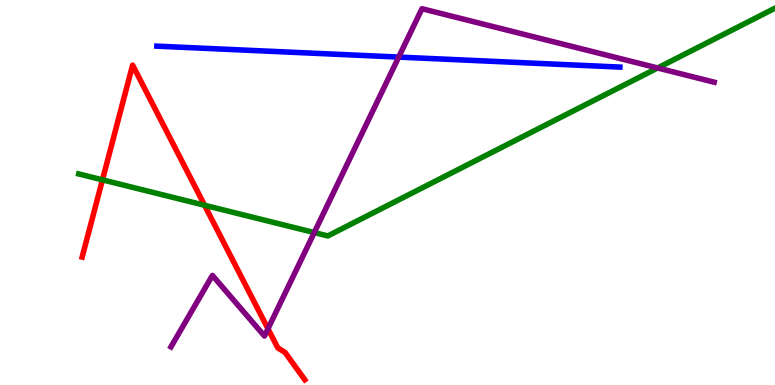[{'lines': ['blue', 'red'], 'intersections': []}, {'lines': ['green', 'red'], 'intersections': [{'x': 1.32, 'y': 5.33}, {'x': 2.64, 'y': 4.67}]}, {'lines': ['purple', 'red'], 'intersections': [{'x': 3.46, 'y': 1.46}]}, {'lines': ['blue', 'green'], 'intersections': []}, {'lines': ['blue', 'purple'], 'intersections': [{'x': 5.14, 'y': 8.52}]}, {'lines': ['green', 'purple'], 'intersections': [{'x': 4.06, 'y': 3.96}, {'x': 8.49, 'y': 8.23}]}]